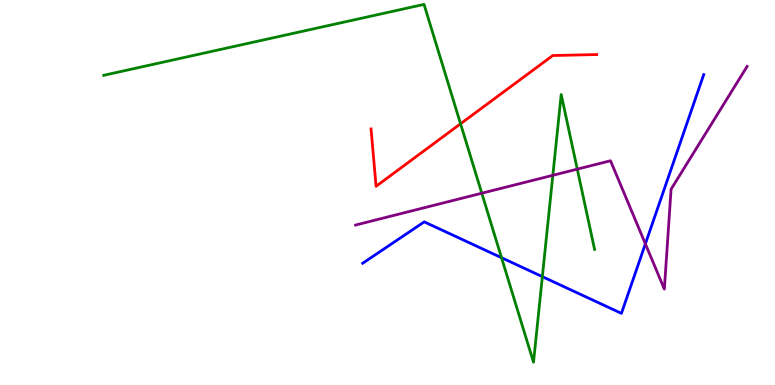[{'lines': ['blue', 'red'], 'intersections': []}, {'lines': ['green', 'red'], 'intersections': [{'x': 5.94, 'y': 6.78}]}, {'lines': ['purple', 'red'], 'intersections': []}, {'lines': ['blue', 'green'], 'intersections': [{'x': 6.47, 'y': 3.31}, {'x': 7.0, 'y': 2.81}]}, {'lines': ['blue', 'purple'], 'intersections': [{'x': 8.33, 'y': 3.67}]}, {'lines': ['green', 'purple'], 'intersections': [{'x': 6.22, 'y': 4.98}, {'x': 7.13, 'y': 5.45}, {'x': 7.45, 'y': 5.61}]}]